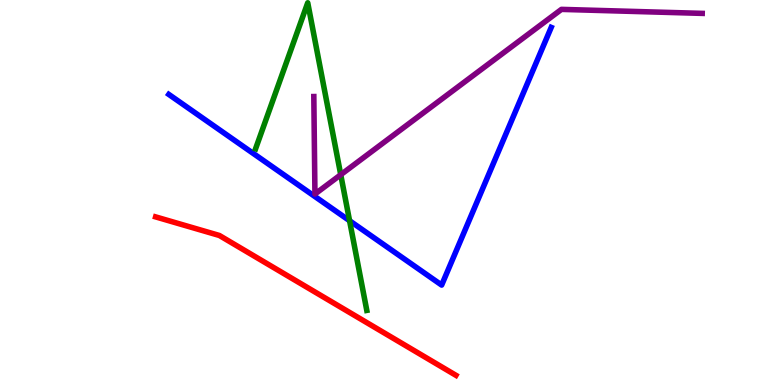[{'lines': ['blue', 'red'], 'intersections': []}, {'lines': ['green', 'red'], 'intersections': []}, {'lines': ['purple', 'red'], 'intersections': []}, {'lines': ['blue', 'green'], 'intersections': [{'x': 4.51, 'y': 4.27}]}, {'lines': ['blue', 'purple'], 'intersections': []}, {'lines': ['green', 'purple'], 'intersections': [{'x': 4.4, 'y': 5.46}]}]